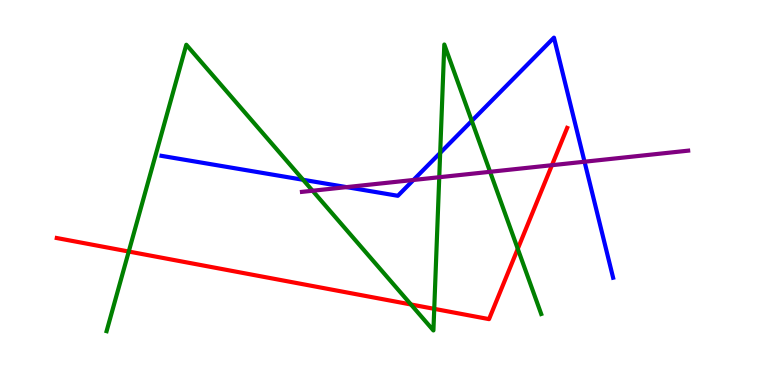[{'lines': ['blue', 'red'], 'intersections': []}, {'lines': ['green', 'red'], 'intersections': [{'x': 1.66, 'y': 3.47}, {'x': 5.3, 'y': 2.09}, {'x': 5.6, 'y': 1.98}, {'x': 6.68, 'y': 3.54}]}, {'lines': ['purple', 'red'], 'intersections': [{'x': 7.12, 'y': 5.71}]}, {'lines': ['blue', 'green'], 'intersections': [{'x': 3.91, 'y': 5.33}, {'x': 5.68, 'y': 6.03}, {'x': 6.09, 'y': 6.86}]}, {'lines': ['blue', 'purple'], 'intersections': [{'x': 4.47, 'y': 5.14}, {'x': 5.33, 'y': 5.33}, {'x': 7.54, 'y': 5.8}]}, {'lines': ['green', 'purple'], 'intersections': [{'x': 4.03, 'y': 5.05}, {'x': 5.67, 'y': 5.4}, {'x': 6.32, 'y': 5.54}]}]